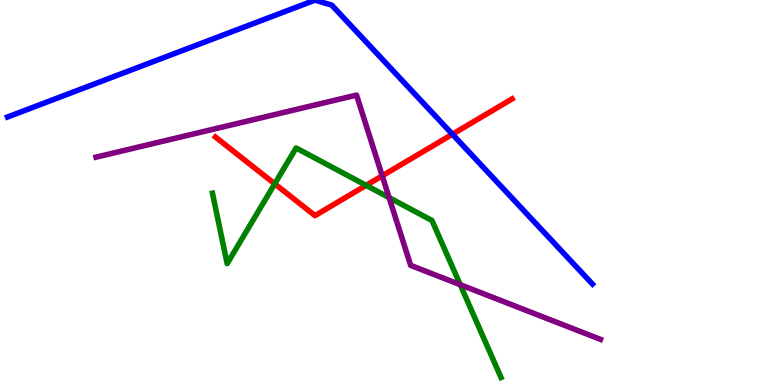[{'lines': ['blue', 'red'], 'intersections': [{'x': 5.84, 'y': 6.51}]}, {'lines': ['green', 'red'], 'intersections': [{'x': 3.54, 'y': 5.23}, {'x': 4.72, 'y': 5.19}]}, {'lines': ['purple', 'red'], 'intersections': [{'x': 4.93, 'y': 5.43}]}, {'lines': ['blue', 'green'], 'intersections': []}, {'lines': ['blue', 'purple'], 'intersections': []}, {'lines': ['green', 'purple'], 'intersections': [{'x': 5.02, 'y': 4.87}, {'x': 5.94, 'y': 2.61}]}]